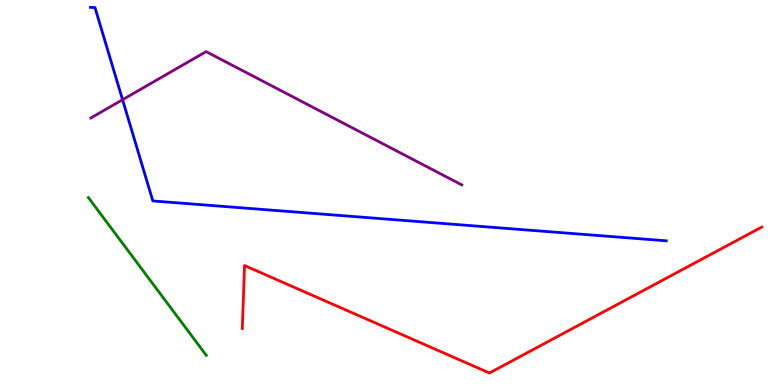[{'lines': ['blue', 'red'], 'intersections': []}, {'lines': ['green', 'red'], 'intersections': []}, {'lines': ['purple', 'red'], 'intersections': []}, {'lines': ['blue', 'green'], 'intersections': []}, {'lines': ['blue', 'purple'], 'intersections': [{'x': 1.58, 'y': 7.41}]}, {'lines': ['green', 'purple'], 'intersections': []}]